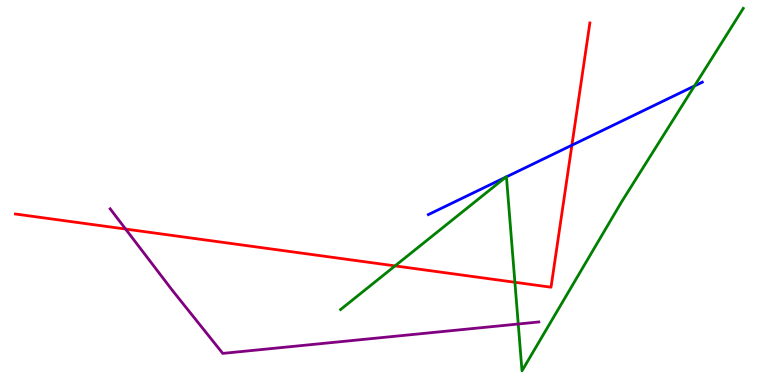[{'lines': ['blue', 'red'], 'intersections': [{'x': 7.38, 'y': 6.23}]}, {'lines': ['green', 'red'], 'intersections': [{'x': 5.1, 'y': 3.09}, {'x': 6.64, 'y': 2.67}]}, {'lines': ['purple', 'red'], 'intersections': [{'x': 1.62, 'y': 4.05}]}, {'lines': ['blue', 'green'], 'intersections': [{'x': 6.52, 'y': 5.4}, {'x': 6.53, 'y': 5.41}, {'x': 8.96, 'y': 7.77}]}, {'lines': ['blue', 'purple'], 'intersections': []}, {'lines': ['green', 'purple'], 'intersections': [{'x': 6.69, 'y': 1.58}]}]